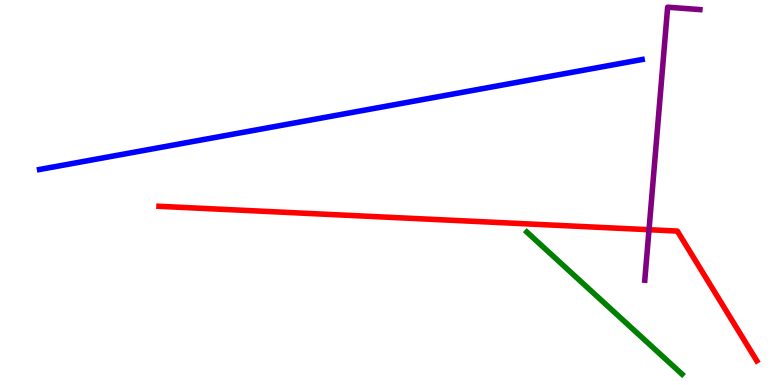[{'lines': ['blue', 'red'], 'intersections': []}, {'lines': ['green', 'red'], 'intersections': []}, {'lines': ['purple', 'red'], 'intersections': [{'x': 8.37, 'y': 4.03}]}, {'lines': ['blue', 'green'], 'intersections': []}, {'lines': ['blue', 'purple'], 'intersections': []}, {'lines': ['green', 'purple'], 'intersections': []}]